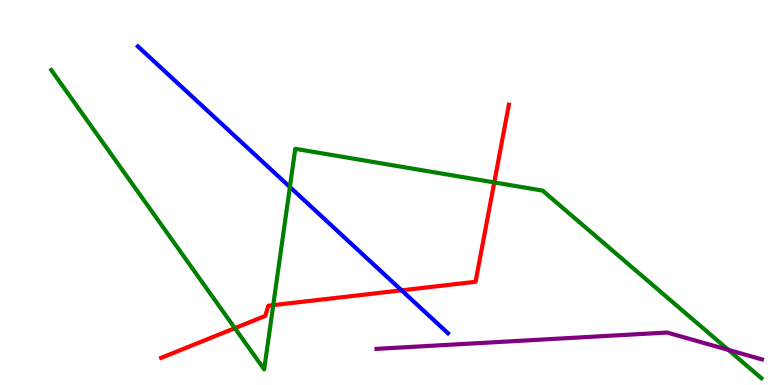[{'lines': ['blue', 'red'], 'intersections': [{'x': 5.18, 'y': 2.46}]}, {'lines': ['green', 'red'], 'intersections': [{'x': 3.03, 'y': 1.48}, {'x': 3.53, 'y': 2.07}, {'x': 6.38, 'y': 5.26}]}, {'lines': ['purple', 'red'], 'intersections': []}, {'lines': ['blue', 'green'], 'intersections': [{'x': 3.74, 'y': 5.14}]}, {'lines': ['blue', 'purple'], 'intersections': []}, {'lines': ['green', 'purple'], 'intersections': [{'x': 9.4, 'y': 0.911}]}]